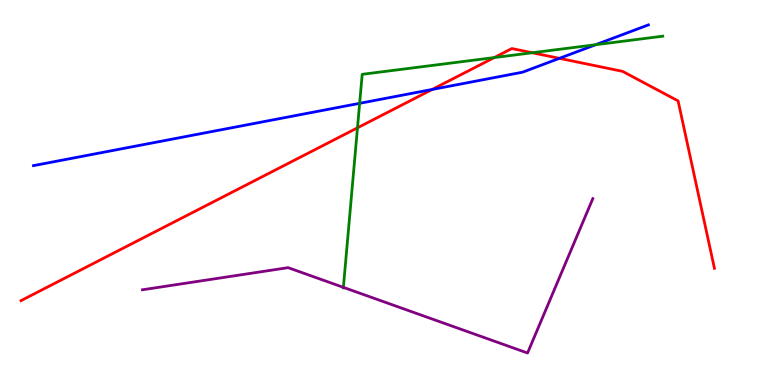[{'lines': ['blue', 'red'], 'intersections': [{'x': 5.58, 'y': 7.68}, {'x': 7.22, 'y': 8.48}]}, {'lines': ['green', 'red'], 'intersections': [{'x': 4.61, 'y': 6.68}, {'x': 6.38, 'y': 8.5}, {'x': 6.87, 'y': 8.63}]}, {'lines': ['purple', 'red'], 'intersections': []}, {'lines': ['blue', 'green'], 'intersections': [{'x': 4.64, 'y': 7.32}, {'x': 7.69, 'y': 8.84}]}, {'lines': ['blue', 'purple'], 'intersections': []}, {'lines': ['green', 'purple'], 'intersections': [{'x': 4.43, 'y': 2.54}]}]